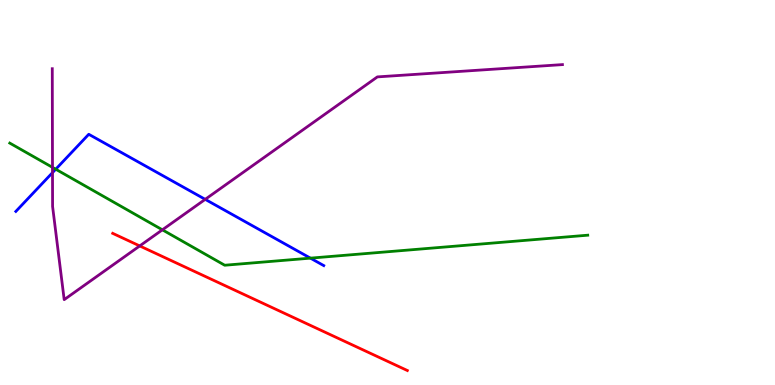[{'lines': ['blue', 'red'], 'intersections': []}, {'lines': ['green', 'red'], 'intersections': []}, {'lines': ['purple', 'red'], 'intersections': [{'x': 1.8, 'y': 3.61}]}, {'lines': ['blue', 'green'], 'intersections': [{'x': 0.719, 'y': 5.6}, {'x': 4.01, 'y': 3.3}]}, {'lines': ['blue', 'purple'], 'intersections': [{'x': 0.677, 'y': 5.52}, {'x': 2.65, 'y': 4.82}]}, {'lines': ['green', 'purple'], 'intersections': [{'x': 0.677, 'y': 5.65}, {'x': 2.1, 'y': 4.03}]}]